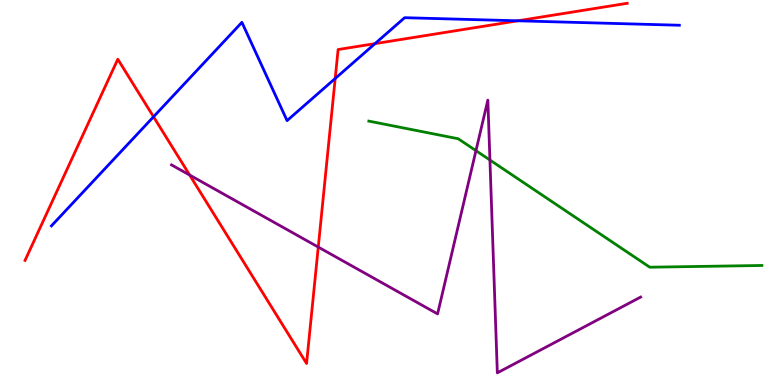[{'lines': ['blue', 'red'], 'intersections': [{'x': 1.98, 'y': 6.97}, {'x': 4.33, 'y': 7.96}, {'x': 4.84, 'y': 8.87}, {'x': 6.68, 'y': 9.46}]}, {'lines': ['green', 'red'], 'intersections': []}, {'lines': ['purple', 'red'], 'intersections': [{'x': 2.45, 'y': 5.45}, {'x': 4.11, 'y': 3.58}]}, {'lines': ['blue', 'green'], 'intersections': []}, {'lines': ['blue', 'purple'], 'intersections': []}, {'lines': ['green', 'purple'], 'intersections': [{'x': 6.14, 'y': 6.09}, {'x': 6.32, 'y': 5.84}]}]